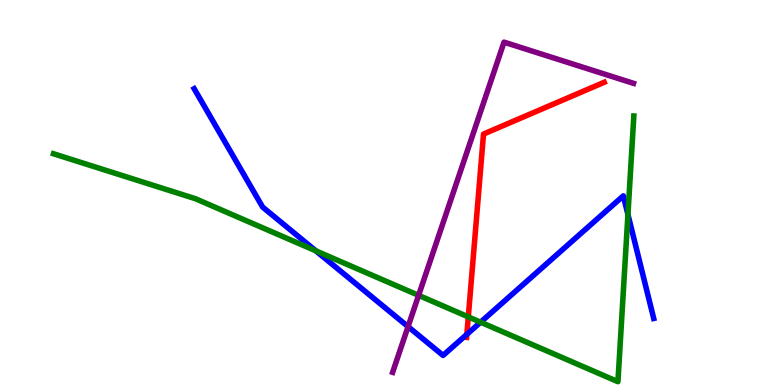[{'lines': ['blue', 'red'], 'intersections': [{'x': 6.02, 'y': 1.32}]}, {'lines': ['green', 'red'], 'intersections': [{'x': 6.04, 'y': 1.77}]}, {'lines': ['purple', 'red'], 'intersections': []}, {'lines': ['blue', 'green'], 'intersections': [{'x': 4.08, 'y': 3.48}, {'x': 6.2, 'y': 1.63}, {'x': 8.1, 'y': 4.43}]}, {'lines': ['blue', 'purple'], 'intersections': [{'x': 5.27, 'y': 1.52}]}, {'lines': ['green', 'purple'], 'intersections': [{'x': 5.4, 'y': 2.33}]}]